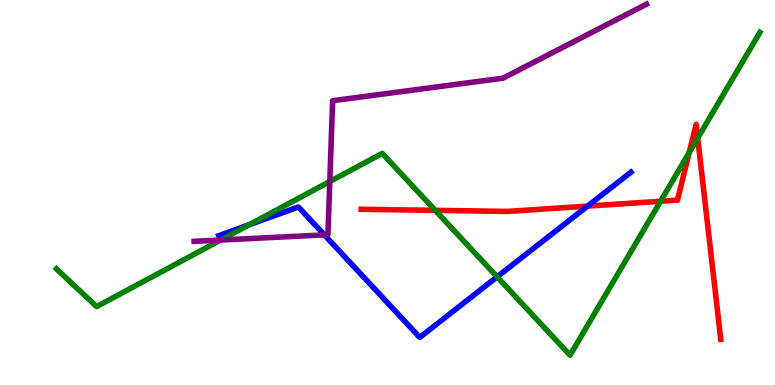[{'lines': ['blue', 'red'], 'intersections': [{'x': 7.58, 'y': 4.65}]}, {'lines': ['green', 'red'], 'intersections': [{'x': 5.62, 'y': 4.54}, {'x': 8.52, 'y': 4.77}, {'x': 8.89, 'y': 6.04}, {'x': 9.0, 'y': 6.41}]}, {'lines': ['purple', 'red'], 'intersections': []}, {'lines': ['blue', 'green'], 'intersections': [{'x': 3.22, 'y': 4.16}, {'x': 6.41, 'y': 2.81}]}, {'lines': ['blue', 'purple'], 'intersections': [{'x': 4.19, 'y': 3.9}]}, {'lines': ['green', 'purple'], 'intersections': [{'x': 2.85, 'y': 3.77}, {'x': 4.26, 'y': 5.28}]}]